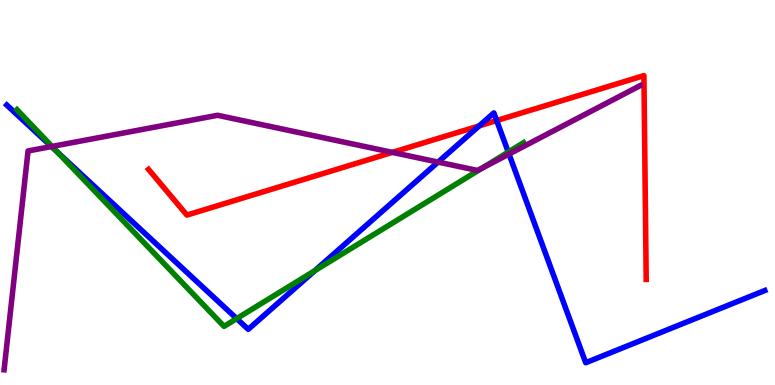[{'lines': ['blue', 'red'], 'intersections': [{'x': 6.18, 'y': 6.73}, {'x': 6.41, 'y': 6.87}]}, {'lines': ['green', 'red'], 'intersections': []}, {'lines': ['purple', 'red'], 'intersections': [{'x': 5.06, 'y': 6.04}]}, {'lines': ['blue', 'green'], 'intersections': [{'x': 0.747, 'y': 6.04}, {'x': 3.05, 'y': 1.72}, {'x': 4.06, 'y': 2.97}, {'x': 6.56, 'y': 6.05}]}, {'lines': ['blue', 'purple'], 'intersections': [{'x': 0.664, 'y': 6.19}, {'x': 5.65, 'y': 5.79}, {'x': 6.57, 'y': 6.0}]}, {'lines': ['green', 'purple'], 'intersections': [{'x': 0.672, 'y': 6.2}, {'x': 6.22, 'y': 5.64}]}]